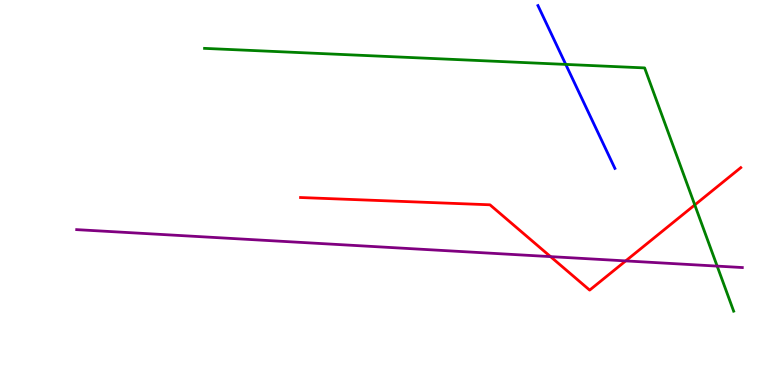[{'lines': ['blue', 'red'], 'intersections': []}, {'lines': ['green', 'red'], 'intersections': [{'x': 8.96, 'y': 4.68}]}, {'lines': ['purple', 'red'], 'intersections': [{'x': 7.1, 'y': 3.33}, {'x': 8.07, 'y': 3.22}]}, {'lines': ['blue', 'green'], 'intersections': [{'x': 7.3, 'y': 8.33}]}, {'lines': ['blue', 'purple'], 'intersections': []}, {'lines': ['green', 'purple'], 'intersections': [{'x': 9.25, 'y': 3.09}]}]